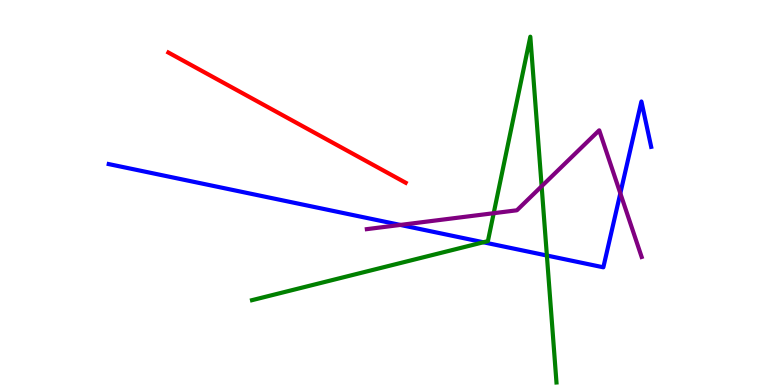[{'lines': ['blue', 'red'], 'intersections': []}, {'lines': ['green', 'red'], 'intersections': []}, {'lines': ['purple', 'red'], 'intersections': []}, {'lines': ['blue', 'green'], 'intersections': [{'x': 6.24, 'y': 3.71}, {'x': 7.06, 'y': 3.36}]}, {'lines': ['blue', 'purple'], 'intersections': [{'x': 5.17, 'y': 4.16}, {'x': 8.0, 'y': 4.98}]}, {'lines': ['green', 'purple'], 'intersections': [{'x': 6.37, 'y': 4.46}, {'x': 6.99, 'y': 5.16}]}]